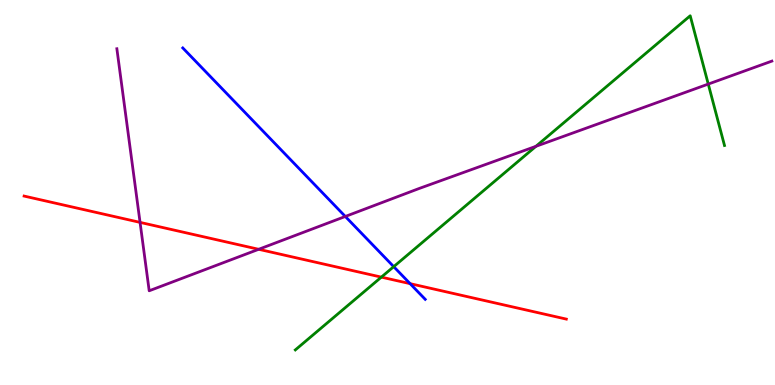[{'lines': ['blue', 'red'], 'intersections': [{'x': 5.29, 'y': 2.63}]}, {'lines': ['green', 'red'], 'intersections': [{'x': 4.92, 'y': 2.8}]}, {'lines': ['purple', 'red'], 'intersections': [{'x': 1.81, 'y': 4.22}, {'x': 3.34, 'y': 3.52}]}, {'lines': ['blue', 'green'], 'intersections': [{'x': 5.08, 'y': 3.07}]}, {'lines': ['blue', 'purple'], 'intersections': [{'x': 4.46, 'y': 4.38}]}, {'lines': ['green', 'purple'], 'intersections': [{'x': 6.92, 'y': 6.2}, {'x': 9.14, 'y': 7.82}]}]